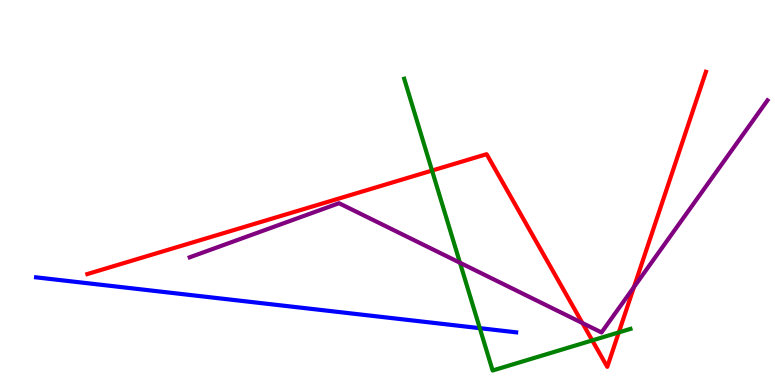[{'lines': ['blue', 'red'], 'intersections': []}, {'lines': ['green', 'red'], 'intersections': [{'x': 5.57, 'y': 5.57}, {'x': 7.64, 'y': 1.16}, {'x': 7.98, 'y': 1.37}]}, {'lines': ['purple', 'red'], 'intersections': [{'x': 7.52, 'y': 1.61}, {'x': 8.18, 'y': 2.54}]}, {'lines': ['blue', 'green'], 'intersections': [{'x': 6.19, 'y': 1.48}]}, {'lines': ['blue', 'purple'], 'intersections': []}, {'lines': ['green', 'purple'], 'intersections': [{'x': 5.94, 'y': 3.18}]}]